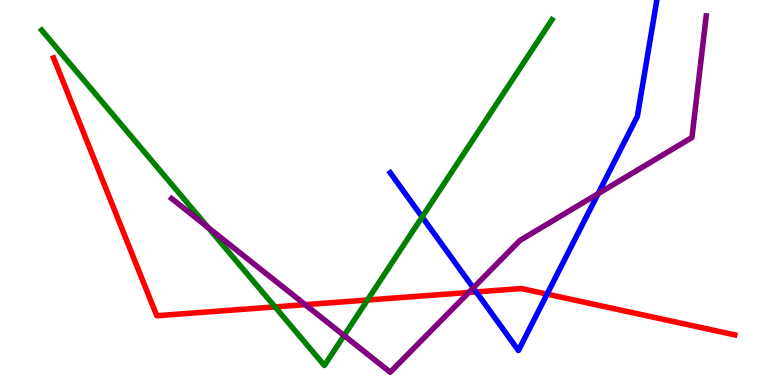[{'lines': ['blue', 'red'], 'intersections': [{'x': 6.14, 'y': 2.42}, {'x': 7.06, 'y': 2.36}]}, {'lines': ['green', 'red'], 'intersections': [{'x': 3.55, 'y': 2.03}, {'x': 4.74, 'y': 2.21}]}, {'lines': ['purple', 'red'], 'intersections': [{'x': 3.94, 'y': 2.09}, {'x': 6.05, 'y': 2.4}]}, {'lines': ['blue', 'green'], 'intersections': [{'x': 5.45, 'y': 4.36}]}, {'lines': ['blue', 'purple'], 'intersections': [{'x': 6.11, 'y': 2.52}, {'x': 7.72, 'y': 4.97}]}, {'lines': ['green', 'purple'], 'intersections': [{'x': 2.68, 'y': 4.09}, {'x': 4.44, 'y': 1.28}]}]